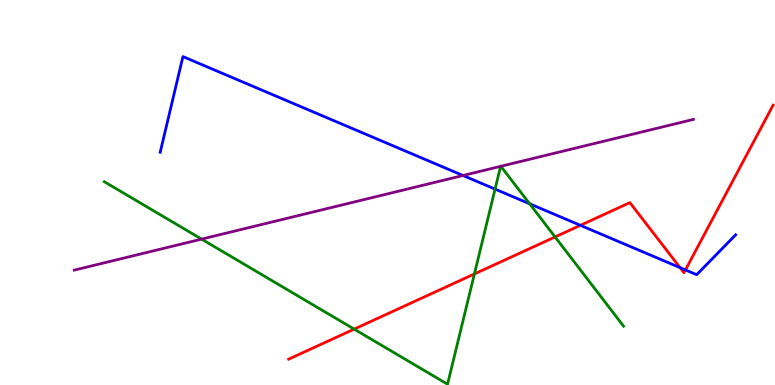[{'lines': ['blue', 'red'], 'intersections': [{'x': 7.49, 'y': 4.15}, {'x': 8.78, 'y': 3.05}, {'x': 8.84, 'y': 2.99}]}, {'lines': ['green', 'red'], 'intersections': [{'x': 4.57, 'y': 1.45}, {'x': 6.12, 'y': 2.88}, {'x': 7.16, 'y': 3.85}]}, {'lines': ['purple', 'red'], 'intersections': []}, {'lines': ['blue', 'green'], 'intersections': [{'x': 6.39, 'y': 5.09}, {'x': 6.83, 'y': 4.71}]}, {'lines': ['blue', 'purple'], 'intersections': [{'x': 5.97, 'y': 5.44}]}, {'lines': ['green', 'purple'], 'intersections': [{'x': 2.6, 'y': 3.79}, {'x': 6.46, 'y': 5.68}, {'x': 6.46, 'y': 5.68}]}]